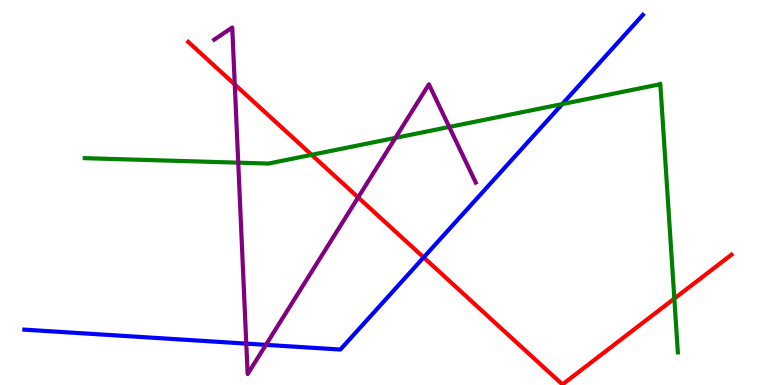[{'lines': ['blue', 'red'], 'intersections': [{'x': 5.47, 'y': 3.31}]}, {'lines': ['green', 'red'], 'intersections': [{'x': 4.02, 'y': 5.98}, {'x': 8.7, 'y': 2.24}]}, {'lines': ['purple', 'red'], 'intersections': [{'x': 3.03, 'y': 7.81}, {'x': 4.62, 'y': 4.87}]}, {'lines': ['blue', 'green'], 'intersections': [{'x': 7.25, 'y': 7.3}]}, {'lines': ['blue', 'purple'], 'intersections': [{'x': 3.18, 'y': 1.07}, {'x': 3.43, 'y': 1.04}]}, {'lines': ['green', 'purple'], 'intersections': [{'x': 3.07, 'y': 5.77}, {'x': 5.1, 'y': 6.42}, {'x': 5.8, 'y': 6.7}]}]